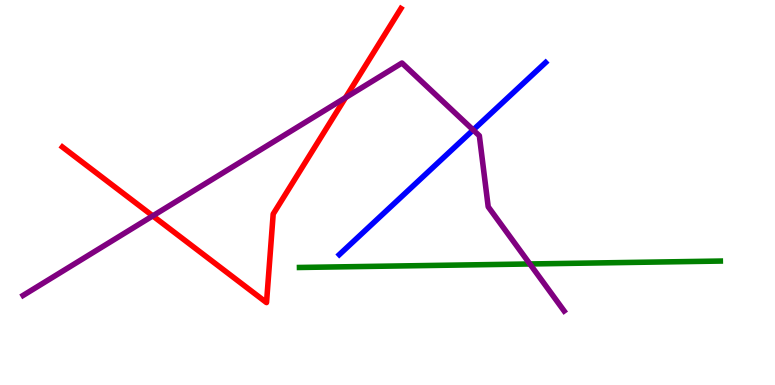[{'lines': ['blue', 'red'], 'intersections': []}, {'lines': ['green', 'red'], 'intersections': []}, {'lines': ['purple', 'red'], 'intersections': [{'x': 1.97, 'y': 4.39}, {'x': 4.46, 'y': 7.46}]}, {'lines': ['blue', 'green'], 'intersections': []}, {'lines': ['blue', 'purple'], 'intersections': [{'x': 6.11, 'y': 6.62}]}, {'lines': ['green', 'purple'], 'intersections': [{'x': 6.84, 'y': 3.14}]}]